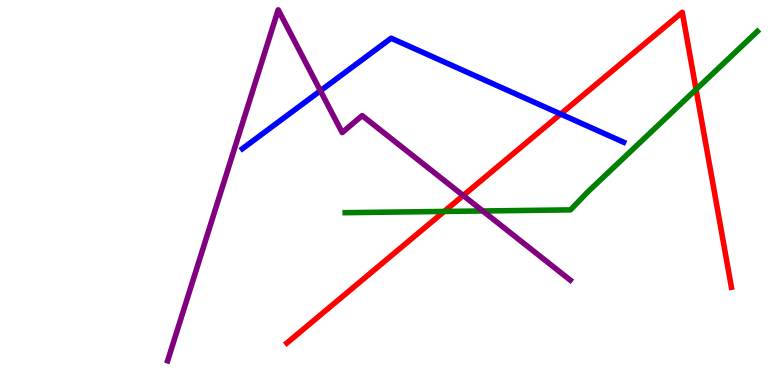[{'lines': ['blue', 'red'], 'intersections': [{'x': 7.23, 'y': 7.04}]}, {'lines': ['green', 'red'], 'intersections': [{'x': 5.73, 'y': 4.51}, {'x': 8.98, 'y': 7.68}]}, {'lines': ['purple', 'red'], 'intersections': [{'x': 5.98, 'y': 4.92}]}, {'lines': ['blue', 'green'], 'intersections': []}, {'lines': ['blue', 'purple'], 'intersections': [{'x': 4.13, 'y': 7.64}]}, {'lines': ['green', 'purple'], 'intersections': [{'x': 6.23, 'y': 4.52}]}]